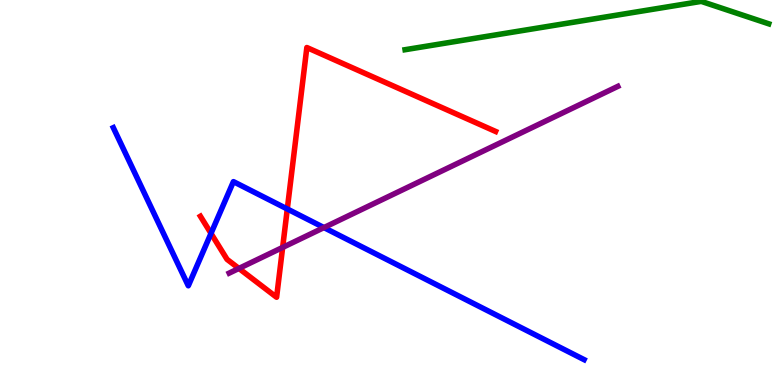[{'lines': ['blue', 'red'], 'intersections': [{'x': 2.72, 'y': 3.94}, {'x': 3.71, 'y': 4.57}]}, {'lines': ['green', 'red'], 'intersections': []}, {'lines': ['purple', 'red'], 'intersections': [{'x': 3.08, 'y': 3.03}, {'x': 3.65, 'y': 3.57}]}, {'lines': ['blue', 'green'], 'intersections': []}, {'lines': ['blue', 'purple'], 'intersections': [{'x': 4.18, 'y': 4.09}]}, {'lines': ['green', 'purple'], 'intersections': []}]